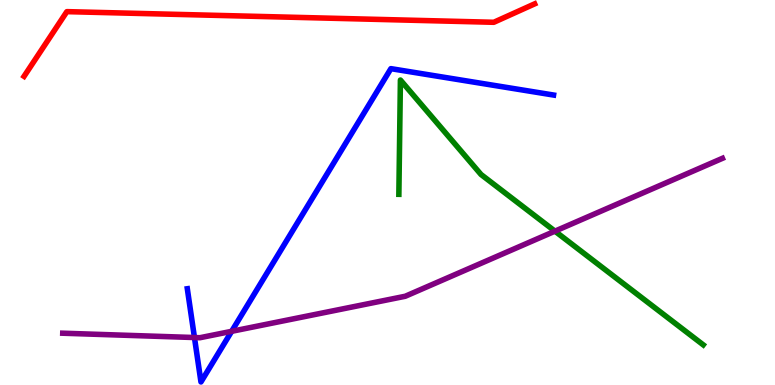[{'lines': ['blue', 'red'], 'intersections': []}, {'lines': ['green', 'red'], 'intersections': []}, {'lines': ['purple', 'red'], 'intersections': []}, {'lines': ['blue', 'green'], 'intersections': []}, {'lines': ['blue', 'purple'], 'intersections': [{'x': 2.51, 'y': 1.23}, {'x': 2.99, 'y': 1.39}]}, {'lines': ['green', 'purple'], 'intersections': [{'x': 7.16, 'y': 4.0}]}]